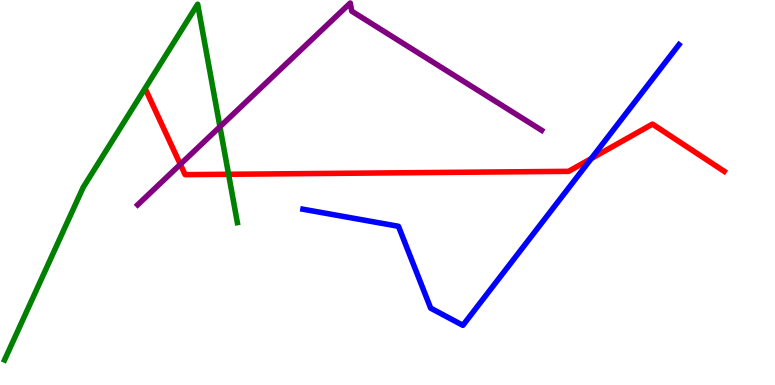[{'lines': ['blue', 'red'], 'intersections': [{'x': 7.63, 'y': 5.88}]}, {'lines': ['green', 'red'], 'intersections': [{'x': 2.95, 'y': 5.47}]}, {'lines': ['purple', 'red'], 'intersections': [{'x': 2.33, 'y': 5.73}]}, {'lines': ['blue', 'green'], 'intersections': []}, {'lines': ['blue', 'purple'], 'intersections': []}, {'lines': ['green', 'purple'], 'intersections': [{'x': 2.84, 'y': 6.71}]}]